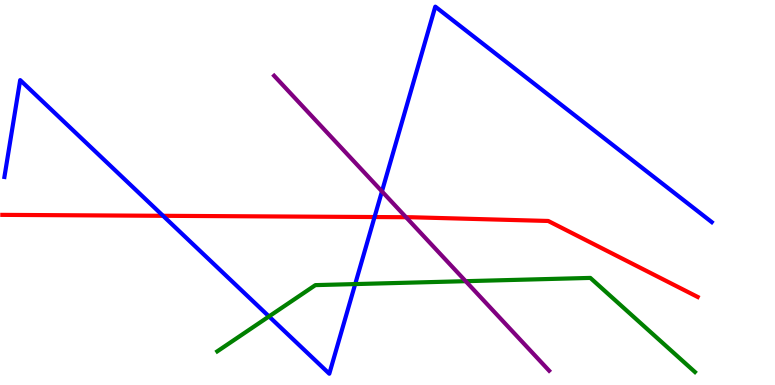[{'lines': ['blue', 'red'], 'intersections': [{'x': 2.1, 'y': 4.39}, {'x': 4.83, 'y': 4.36}]}, {'lines': ['green', 'red'], 'intersections': []}, {'lines': ['purple', 'red'], 'intersections': [{'x': 5.24, 'y': 4.36}]}, {'lines': ['blue', 'green'], 'intersections': [{'x': 3.47, 'y': 1.78}, {'x': 4.58, 'y': 2.62}]}, {'lines': ['blue', 'purple'], 'intersections': [{'x': 4.93, 'y': 5.03}]}, {'lines': ['green', 'purple'], 'intersections': [{'x': 6.01, 'y': 2.7}]}]